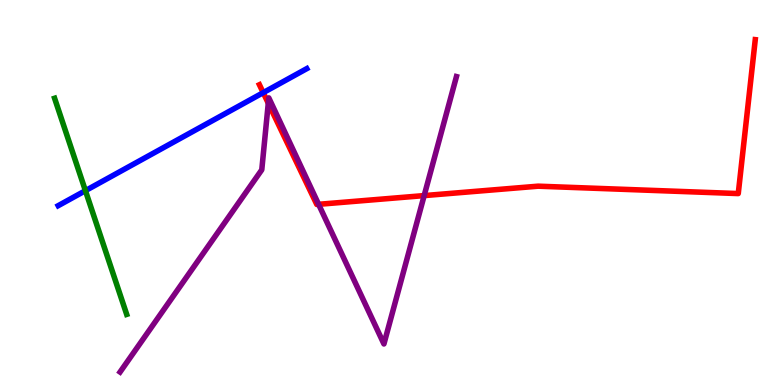[{'lines': ['blue', 'red'], 'intersections': [{'x': 3.4, 'y': 7.59}]}, {'lines': ['green', 'red'], 'intersections': []}, {'lines': ['purple', 'red'], 'intersections': [{'x': 3.46, 'y': 7.32}, {'x': 4.11, 'y': 4.69}, {'x': 5.47, 'y': 4.92}]}, {'lines': ['blue', 'green'], 'intersections': [{'x': 1.1, 'y': 5.05}]}, {'lines': ['blue', 'purple'], 'intersections': []}, {'lines': ['green', 'purple'], 'intersections': []}]